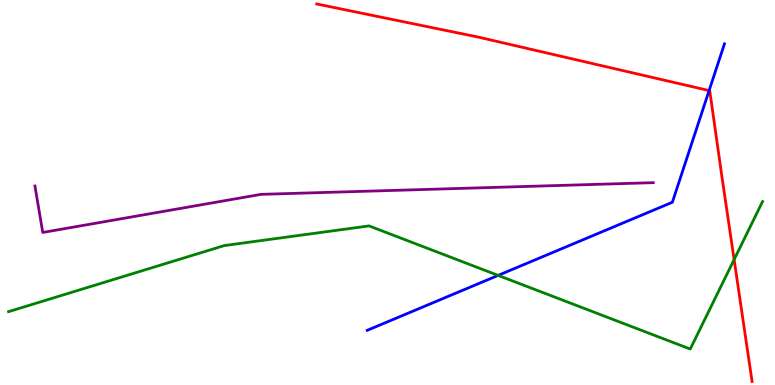[{'lines': ['blue', 'red'], 'intersections': [{'x': 9.15, 'y': 7.65}]}, {'lines': ['green', 'red'], 'intersections': [{'x': 9.47, 'y': 3.26}]}, {'lines': ['purple', 'red'], 'intersections': []}, {'lines': ['blue', 'green'], 'intersections': [{'x': 6.43, 'y': 2.85}]}, {'lines': ['blue', 'purple'], 'intersections': []}, {'lines': ['green', 'purple'], 'intersections': []}]